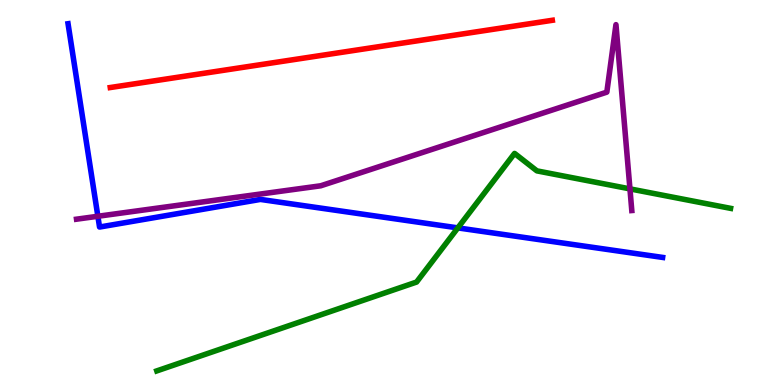[{'lines': ['blue', 'red'], 'intersections': []}, {'lines': ['green', 'red'], 'intersections': []}, {'lines': ['purple', 'red'], 'intersections': []}, {'lines': ['blue', 'green'], 'intersections': [{'x': 5.91, 'y': 4.08}]}, {'lines': ['blue', 'purple'], 'intersections': [{'x': 1.26, 'y': 4.38}]}, {'lines': ['green', 'purple'], 'intersections': [{'x': 8.13, 'y': 5.09}]}]